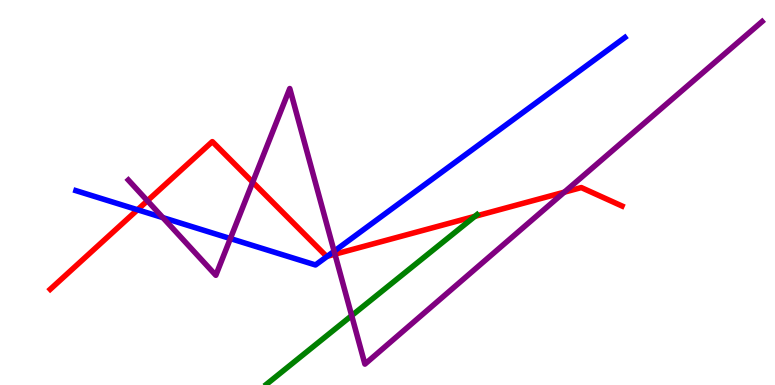[{'lines': ['blue', 'red'], 'intersections': [{'x': 1.77, 'y': 4.55}, {'x': 4.22, 'y': 3.34}]}, {'lines': ['green', 'red'], 'intersections': [{'x': 6.13, 'y': 4.38}]}, {'lines': ['purple', 'red'], 'intersections': [{'x': 1.9, 'y': 4.79}, {'x': 3.26, 'y': 5.27}, {'x': 4.32, 'y': 3.4}, {'x': 7.28, 'y': 5.01}]}, {'lines': ['blue', 'green'], 'intersections': []}, {'lines': ['blue', 'purple'], 'intersections': [{'x': 2.1, 'y': 4.35}, {'x': 2.97, 'y': 3.8}, {'x': 4.31, 'y': 3.47}]}, {'lines': ['green', 'purple'], 'intersections': [{'x': 4.54, 'y': 1.8}]}]